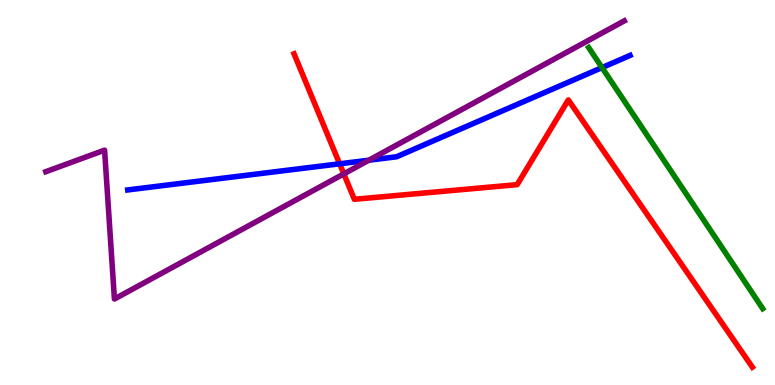[{'lines': ['blue', 'red'], 'intersections': [{'x': 4.38, 'y': 5.75}]}, {'lines': ['green', 'red'], 'intersections': []}, {'lines': ['purple', 'red'], 'intersections': [{'x': 4.44, 'y': 5.48}]}, {'lines': ['blue', 'green'], 'intersections': [{'x': 7.77, 'y': 8.24}]}, {'lines': ['blue', 'purple'], 'intersections': [{'x': 4.76, 'y': 5.84}]}, {'lines': ['green', 'purple'], 'intersections': []}]